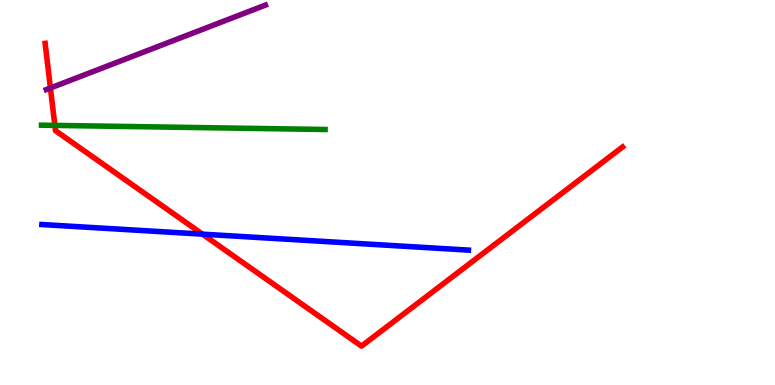[{'lines': ['blue', 'red'], 'intersections': [{'x': 2.61, 'y': 3.92}]}, {'lines': ['green', 'red'], 'intersections': [{'x': 0.708, 'y': 6.74}]}, {'lines': ['purple', 'red'], 'intersections': [{'x': 0.651, 'y': 7.71}]}, {'lines': ['blue', 'green'], 'intersections': []}, {'lines': ['blue', 'purple'], 'intersections': []}, {'lines': ['green', 'purple'], 'intersections': []}]